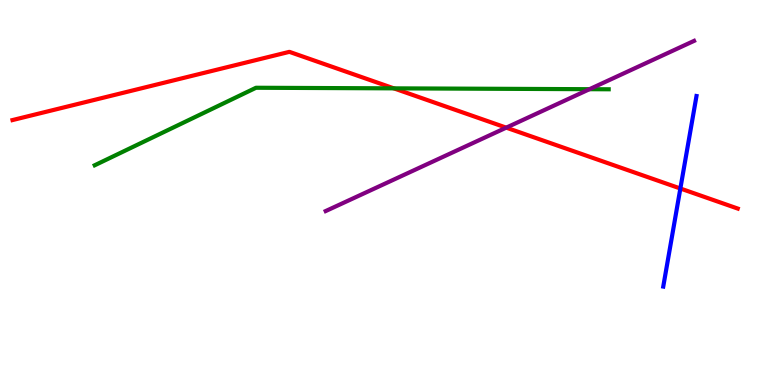[{'lines': ['blue', 'red'], 'intersections': [{'x': 8.78, 'y': 5.1}]}, {'lines': ['green', 'red'], 'intersections': [{'x': 5.08, 'y': 7.71}]}, {'lines': ['purple', 'red'], 'intersections': [{'x': 6.53, 'y': 6.68}]}, {'lines': ['blue', 'green'], 'intersections': []}, {'lines': ['blue', 'purple'], 'intersections': []}, {'lines': ['green', 'purple'], 'intersections': [{'x': 7.61, 'y': 7.68}]}]